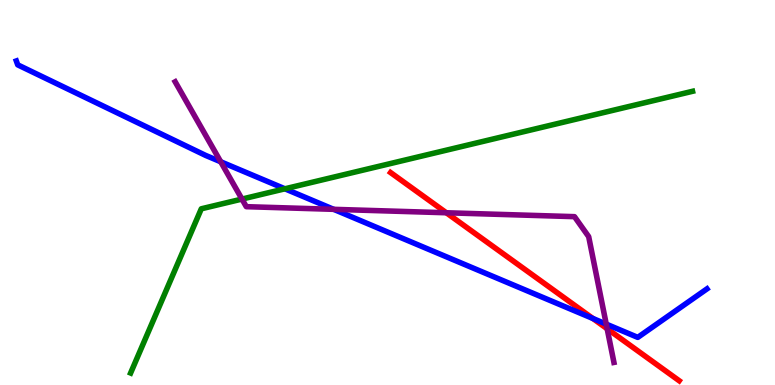[{'lines': ['blue', 'red'], 'intersections': [{'x': 7.65, 'y': 1.73}]}, {'lines': ['green', 'red'], 'intersections': []}, {'lines': ['purple', 'red'], 'intersections': [{'x': 5.76, 'y': 4.47}, {'x': 7.83, 'y': 1.46}]}, {'lines': ['blue', 'green'], 'intersections': [{'x': 3.68, 'y': 5.1}]}, {'lines': ['blue', 'purple'], 'intersections': [{'x': 2.85, 'y': 5.8}, {'x': 4.31, 'y': 4.56}, {'x': 7.82, 'y': 1.58}]}, {'lines': ['green', 'purple'], 'intersections': [{'x': 3.12, 'y': 4.83}]}]